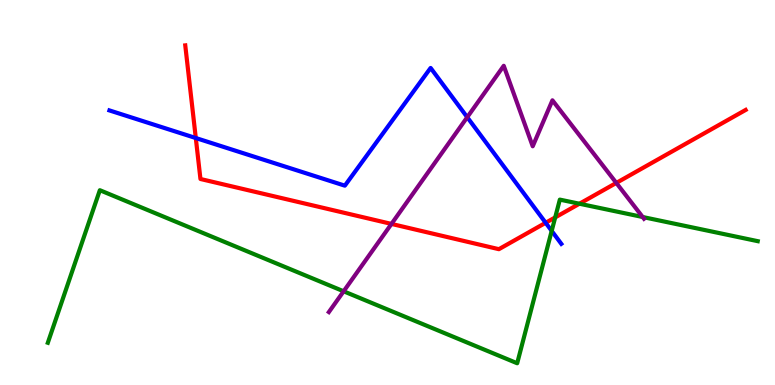[{'lines': ['blue', 'red'], 'intersections': [{'x': 2.53, 'y': 6.41}, {'x': 7.04, 'y': 4.21}]}, {'lines': ['green', 'red'], 'intersections': [{'x': 7.16, 'y': 4.35}, {'x': 7.48, 'y': 4.71}]}, {'lines': ['purple', 'red'], 'intersections': [{'x': 5.05, 'y': 4.18}, {'x': 7.95, 'y': 5.25}]}, {'lines': ['blue', 'green'], 'intersections': [{'x': 7.12, 'y': 4.0}]}, {'lines': ['blue', 'purple'], 'intersections': [{'x': 6.03, 'y': 6.96}]}, {'lines': ['green', 'purple'], 'intersections': [{'x': 4.43, 'y': 2.43}, {'x': 8.29, 'y': 4.36}]}]